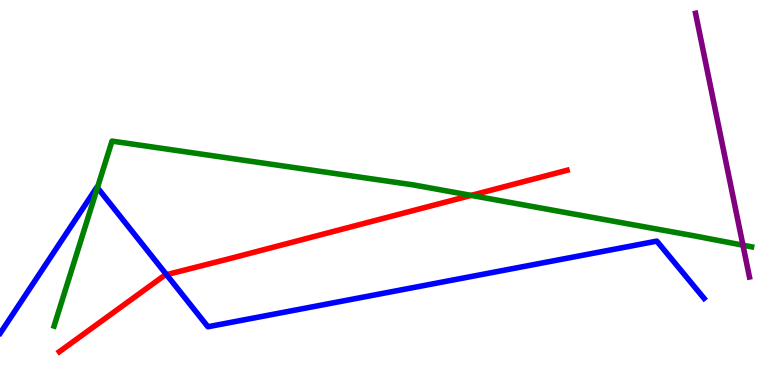[{'lines': ['blue', 'red'], 'intersections': [{'x': 2.15, 'y': 2.87}]}, {'lines': ['green', 'red'], 'intersections': [{'x': 6.08, 'y': 4.92}]}, {'lines': ['purple', 'red'], 'intersections': []}, {'lines': ['blue', 'green'], 'intersections': [{'x': 1.26, 'y': 5.13}]}, {'lines': ['blue', 'purple'], 'intersections': []}, {'lines': ['green', 'purple'], 'intersections': [{'x': 9.59, 'y': 3.63}]}]